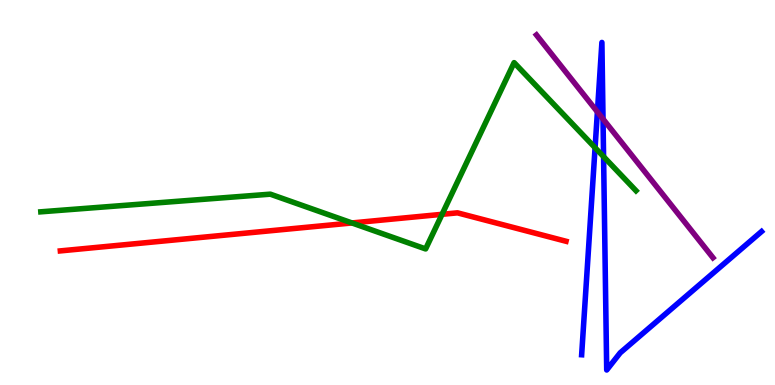[{'lines': ['blue', 'red'], 'intersections': []}, {'lines': ['green', 'red'], 'intersections': [{'x': 4.54, 'y': 4.21}, {'x': 5.7, 'y': 4.43}]}, {'lines': ['purple', 'red'], 'intersections': []}, {'lines': ['blue', 'green'], 'intersections': [{'x': 7.68, 'y': 6.16}, {'x': 7.79, 'y': 5.93}]}, {'lines': ['blue', 'purple'], 'intersections': [{'x': 7.71, 'y': 7.09}, {'x': 7.78, 'y': 6.91}]}, {'lines': ['green', 'purple'], 'intersections': []}]